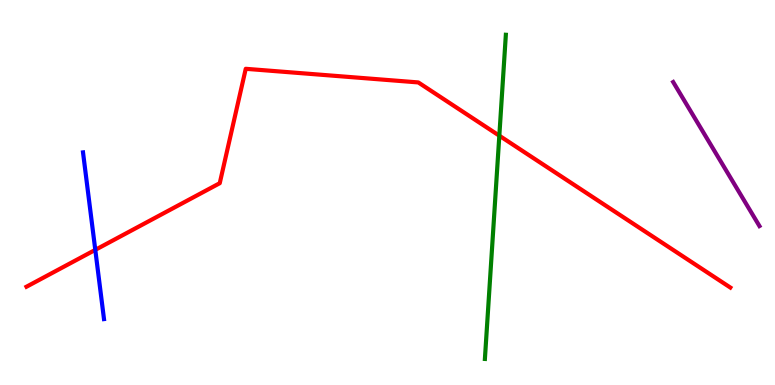[{'lines': ['blue', 'red'], 'intersections': [{'x': 1.23, 'y': 3.51}]}, {'lines': ['green', 'red'], 'intersections': [{'x': 6.44, 'y': 6.48}]}, {'lines': ['purple', 'red'], 'intersections': []}, {'lines': ['blue', 'green'], 'intersections': []}, {'lines': ['blue', 'purple'], 'intersections': []}, {'lines': ['green', 'purple'], 'intersections': []}]